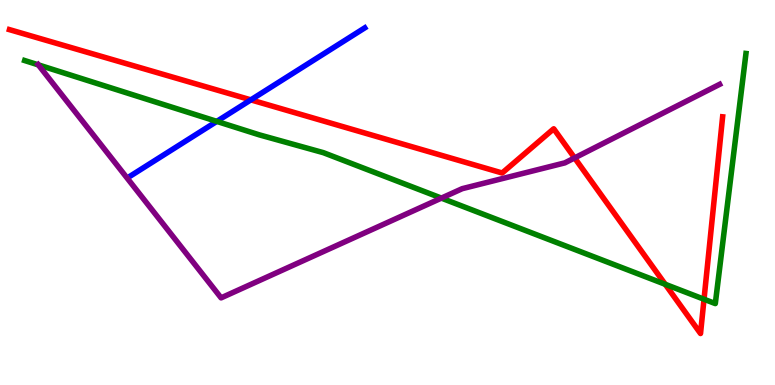[{'lines': ['blue', 'red'], 'intersections': [{'x': 3.24, 'y': 7.41}]}, {'lines': ['green', 'red'], 'intersections': [{'x': 8.58, 'y': 2.62}, {'x': 9.08, 'y': 2.23}]}, {'lines': ['purple', 'red'], 'intersections': [{'x': 7.41, 'y': 5.9}]}, {'lines': ['blue', 'green'], 'intersections': [{'x': 2.8, 'y': 6.85}]}, {'lines': ['blue', 'purple'], 'intersections': []}, {'lines': ['green', 'purple'], 'intersections': [{'x': 0.495, 'y': 8.32}, {'x': 5.7, 'y': 4.85}]}]